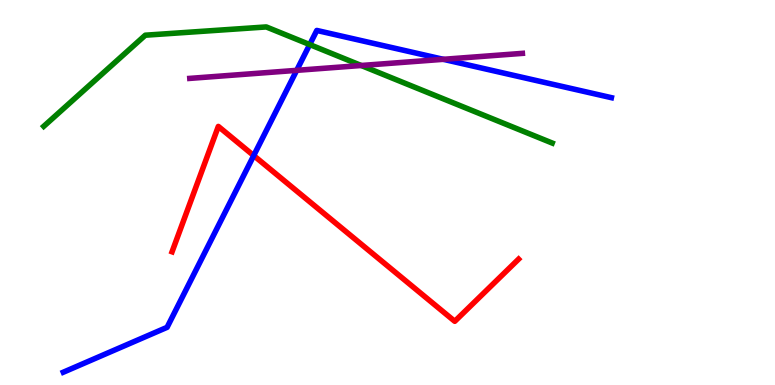[{'lines': ['blue', 'red'], 'intersections': [{'x': 3.27, 'y': 5.96}]}, {'lines': ['green', 'red'], 'intersections': []}, {'lines': ['purple', 'red'], 'intersections': []}, {'lines': ['blue', 'green'], 'intersections': [{'x': 4.0, 'y': 8.84}]}, {'lines': ['blue', 'purple'], 'intersections': [{'x': 3.83, 'y': 8.17}, {'x': 5.72, 'y': 8.46}]}, {'lines': ['green', 'purple'], 'intersections': [{'x': 4.66, 'y': 8.3}]}]